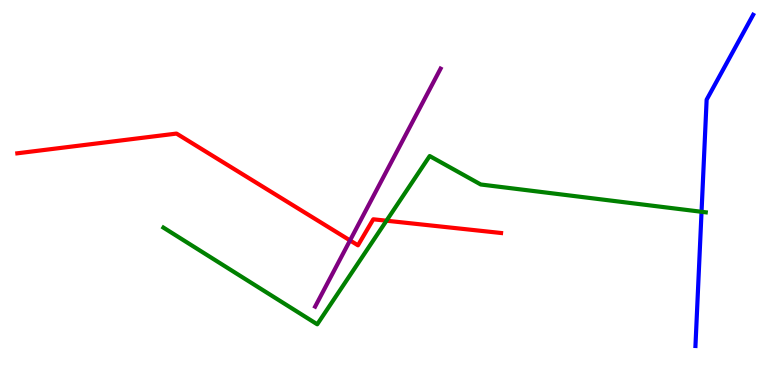[{'lines': ['blue', 'red'], 'intersections': []}, {'lines': ['green', 'red'], 'intersections': [{'x': 4.99, 'y': 4.27}]}, {'lines': ['purple', 'red'], 'intersections': [{'x': 4.52, 'y': 3.76}]}, {'lines': ['blue', 'green'], 'intersections': [{'x': 9.05, 'y': 4.5}]}, {'lines': ['blue', 'purple'], 'intersections': []}, {'lines': ['green', 'purple'], 'intersections': []}]